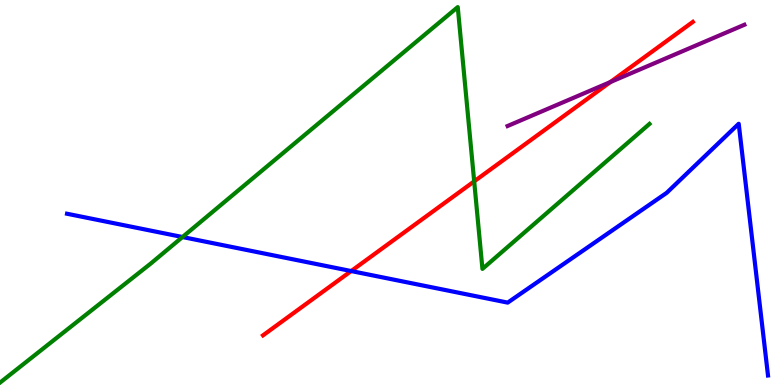[{'lines': ['blue', 'red'], 'intersections': [{'x': 4.53, 'y': 2.96}]}, {'lines': ['green', 'red'], 'intersections': [{'x': 6.12, 'y': 5.29}]}, {'lines': ['purple', 'red'], 'intersections': [{'x': 7.88, 'y': 7.87}]}, {'lines': ['blue', 'green'], 'intersections': [{'x': 2.35, 'y': 3.84}]}, {'lines': ['blue', 'purple'], 'intersections': []}, {'lines': ['green', 'purple'], 'intersections': []}]